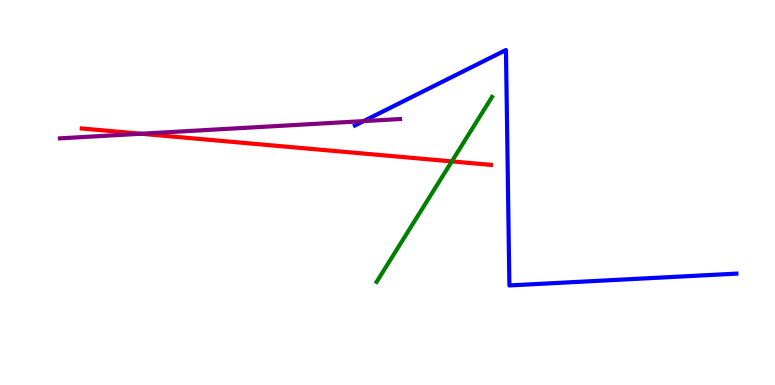[{'lines': ['blue', 'red'], 'intersections': []}, {'lines': ['green', 'red'], 'intersections': [{'x': 5.83, 'y': 5.81}]}, {'lines': ['purple', 'red'], 'intersections': [{'x': 1.82, 'y': 6.53}]}, {'lines': ['blue', 'green'], 'intersections': []}, {'lines': ['blue', 'purple'], 'intersections': [{'x': 4.69, 'y': 6.85}]}, {'lines': ['green', 'purple'], 'intersections': []}]